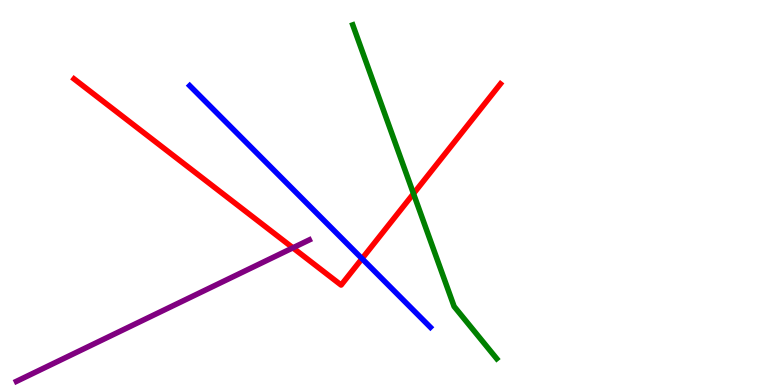[{'lines': ['blue', 'red'], 'intersections': [{'x': 4.67, 'y': 3.28}]}, {'lines': ['green', 'red'], 'intersections': [{'x': 5.34, 'y': 4.97}]}, {'lines': ['purple', 'red'], 'intersections': [{'x': 3.78, 'y': 3.56}]}, {'lines': ['blue', 'green'], 'intersections': []}, {'lines': ['blue', 'purple'], 'intersections': []}, {'lines': ['green', 'purple'], 'intersections': []}]